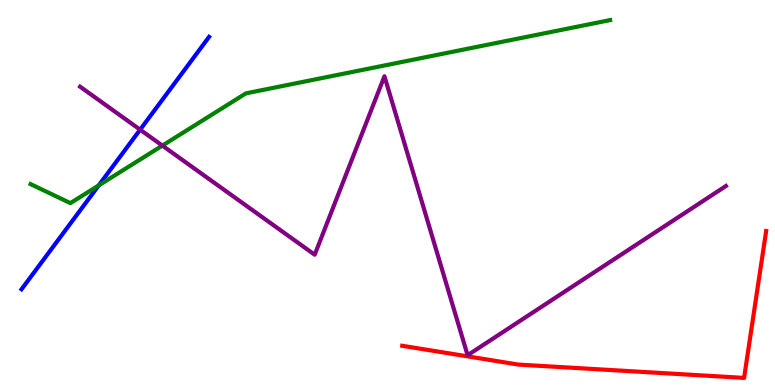[{'lines': ['blue', 'red'], 'intersections': []}, {'lines': ['green', 'red'], 'intersections': []}, {'lines': ['purple', 'red'], 'intersections': []}, {'lines': ['blue', 'green'], 'intersections': [{'x': 1.27, 'y': 5.18}]}, {'lines': ['blue', 'purple'], 'intersections': [{'x': 1.81, 'y': 6.63}]}, {'lines': ['green', 'purple'], 'intersections': [{'x': 2.1, 'y': 6.22}]}]